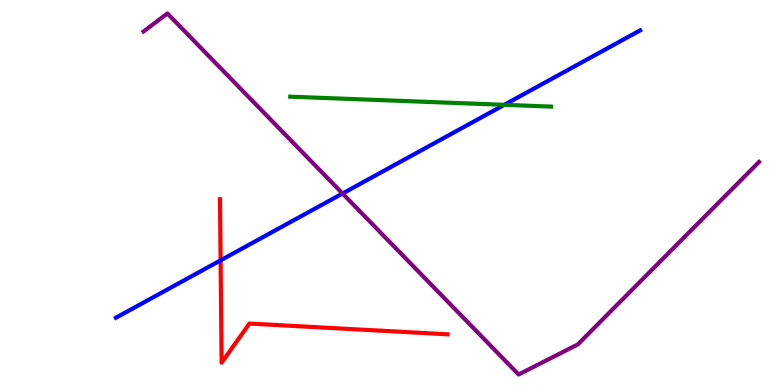[{'lines': ['blue', 'red'], 'intersections': [{'x': 2.85, 'y': 3.24}]}, {'lines': ['green', 'red'], 'intersections': []}, {'lines': ['purple', 'red'], 'intersections': []}, {'lines': ['blue', 'green'], 'intersections': [{'x': 6.51, 'y': 7.28}]}, {'lines': ['blue', 'purple'], 'intersections': [{'x': 4.42, 'y': 4.97}]}, {'lines': ['green', 'purple'], 'intersections': []}]